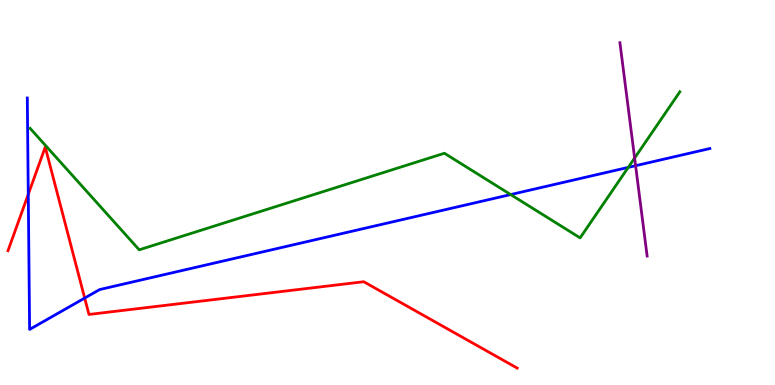[{'lines': ['blue', 'red'], 'intersections': [{'x': 0.365, 'y': 4.95}, {'x': 1.09, 'y': 2.26}]}, {'lines': ['green', 'red'], 'intersections': []}, {'lines': ['purple', 'red'], 'intersections': []}, {'lines': ['blue', 'green'], 'intersections': [{'x': 6.59, 'y': 4.95}, {'x': 8.11, 'y': 5.65}]}, {'lines': ['blue', 'purple'], 'intersections': [{'x': 8.2, 'y': 5.7}]}, {'lines': ['green', 'purple'], 'intersections': [{'x': 8.19, 'y': 5.9}]}]